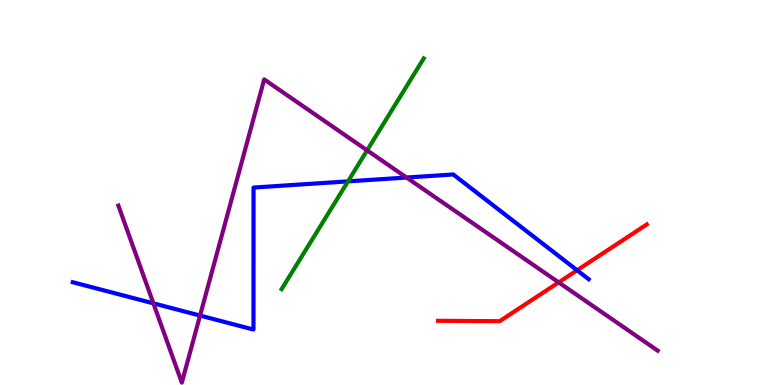[{'lines': ['blue', 'red'], 'intersections': [{'x': 7.45, 'y': 2.98}]}, {'lines': ['green', 'red'], 'intersections': []}, {'lines': ['purple', 'red'], 'intersections': [{'x': 7.21, 'y': 2.67}]}, {'lines': ['blue', 'green'], 'intersections': [{'x': 4.49, 'y': 5.29}]}, {'lines': ['blue', 'purple'], 'intersections': [{'x': 1.98, 'y': 2.12}, {'x': 2.58, 'y': 1.8}, {'x': 5.25, 'y': 5.39}]}, {'lines': ['green', 'purple'], 'intersections': [{'x': 4.74, 'y': 6.09}]}]